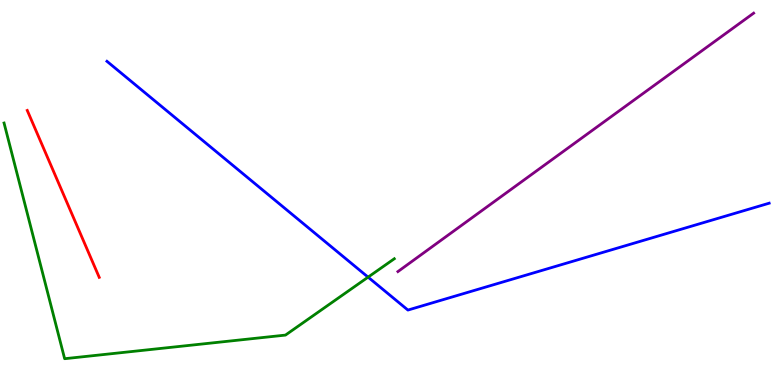[{'lines': ['blue', 'red'], 'intersections': []}, {'lines': ['green', 'red'], 'intersections': []}, {'lines': ['purple', 'red'], 'intersections': []}, {'lines': ['blue', 'green'], 'intersections': [{'x': 4.75, 'y': 2.8}]}, {'lines': ['blue', 'purple'], 'intersections': []}, {'lines': ['green', 'purple'], 'intersections': []}]